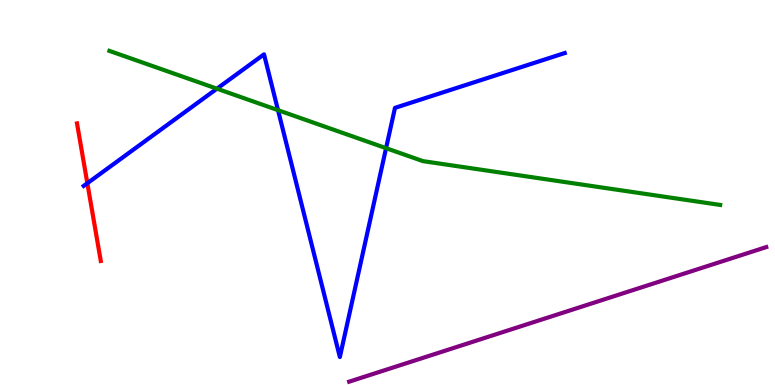[{'lines': ['blue', 'red'], 'intersections': [{'x': 1.13, 'y': 5.24}]}, {'lines': ['green', 'red'], 'intersections': []}, {'lines': ['purple', 'red'], 'intersections': []}, {'lines': ['blue', 'green'], 'intersections': [{'x': 2.8, 'y': 7.7}, {'x': 3.59, 'y': 7.14}, {'x': 4.98, 'y': 6.15}]}, {'lines': ['blue', 'purple'], 'intersections': []}, {'lines': ['green', 'purple'], 'intersections': []}]